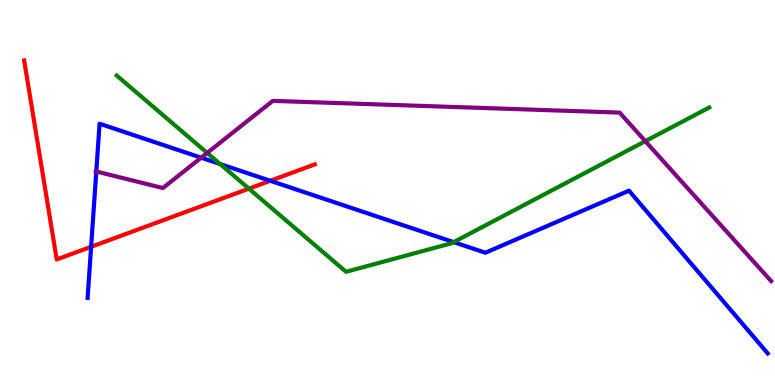[{'lines': ['blue', 'red'], 'intersections': [{'x': 1.18, 'y': 3.59}, {'x': 3.49, 'y': 5.3}]}, {'lines': ['green', 'red'], 'intersections': [{'x': 3.21, 'y': 5.1}]}, {'lines': ['purple', 'red'], 'intersections': []}, {'lines': ['blue', 'green'], 'intersections': [{'x': 2.84, 'y': 5.74}, {'x': 5.85, 'y': 3.71}]}, {'lines': ['blue', 'purple'], 'intersections': [{'x': 1.24, 'y': 5.55}, {'x': 2.6, 'y': 5.9}]}, {'lines': ['green', 'purple'], 'intersections': [{'x': 2.67, 'y': 6.03}, {'x': 8.33, 'y': 6.33}]}]